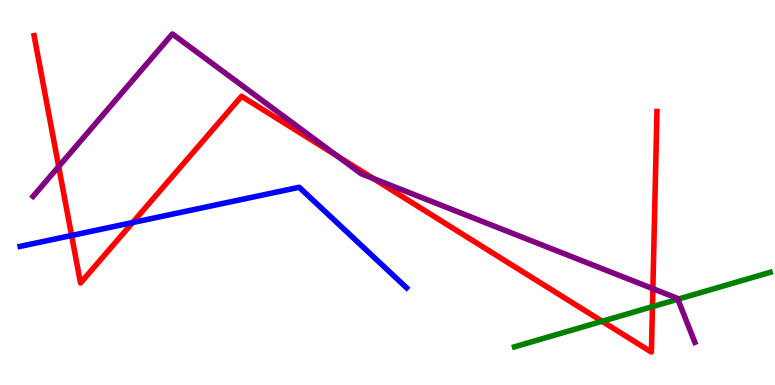[{'lines': ['blue', 'red'], 'intersections': [{'x': 0.924, 'y': 3.88}, {'x': 1.71, 'y': 4.22}]}, {'lines': ['green', 'red'], 'intersections': [{'x': 7.77, 'y': 1.65}, {'x': 8.42, 'y': 2.04}]}, {'lines': ['purple', 'red'], 'intersections': [{'x': 0.757, 'y': 5.67}, {'x': 4.35, 'y': 5.95}, {'x': 4.82, 'y': 5.36}, {'x': 8.42, 'y': 2.5}]}, {'lines': ['blue', 'green'], 'intersections': []}, {'lines': ['blue', 'purple'], 'intersections': []}, {'lines': ['green', 'purple'], 'intersections': [{'x': 8.75, 'y': 2.23}]}]